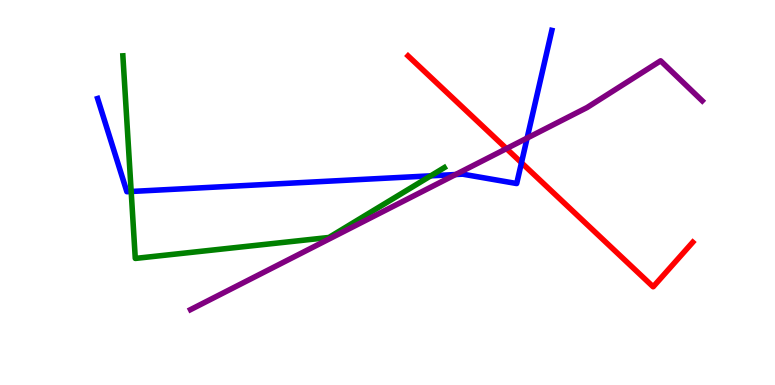[{'lines': ['blue', 'red'], 'intersections': [{'x': 6.73, 'y': 5.77}]}, {'lines': ['green', 'red'], 'intersections': []}, {'lines': ['purple', 'red'], 'intersections': [{'x': 6.54, 'y': 6.14}]}, {'lines': ['blue', 'green'], 'intersections': [{'x': 1.69, 'y': 5.03}, {'x': 5.56, 'y': 5.43}]}, {'lines': ['blue', 'purple'], 'intersections': [{'x': 5.88, 'y': 5.47}, {'x': 6.8, 'y': 6.41}]}, {'lines': ['green', 'purple'], 'intersections': []}]